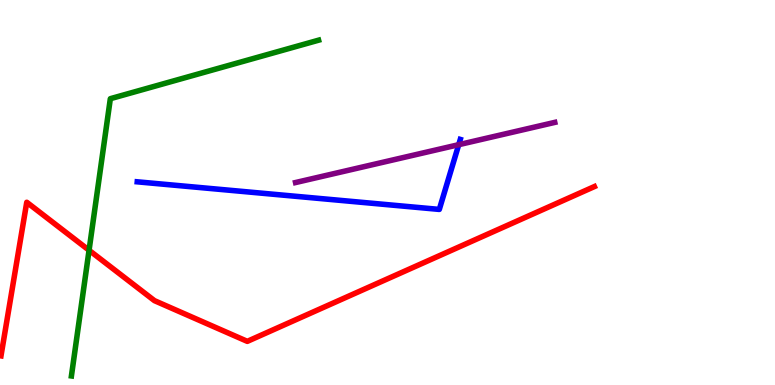[{'lines': ['blue', 'red'], 'intersections': []}, {'lines': ['green', 'red'], 'intersections': [{'x': 1.15, 'y': 3.5}]}, {'lines': ['purple', 'red'], 'intersections': []}, {'lines': ['blue', 'green'], 'intersections': []}, {'lines': ['blue', 'purple'], 'intersections': [{'x': 5.92, 'y': 6.24}]}, {'lines': ['green', 'purple'], 'intersections': []}]